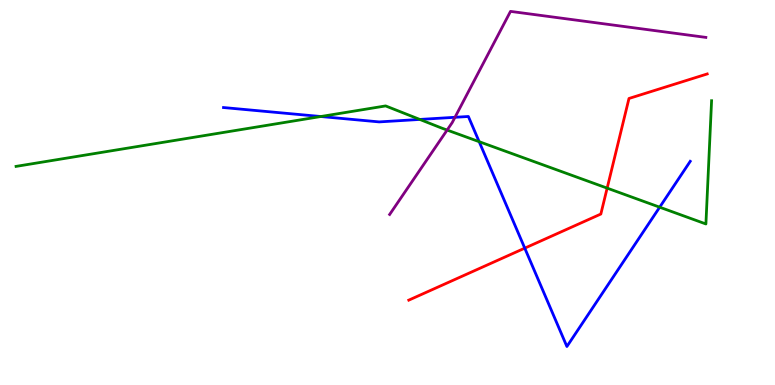[{'lines': ['blue', 'red'], 'intersections': [{'x': 6.77, 'y': 3.55}]}, {'lines': ['green', 'red'], 'intersections': [{'x': 7.83, 'y': 5.11}]}, {'lines': ['purple', 'red'], 'intersections': []}, {'lines': ['blue', 'green'], 'intersections': [{'x': 4.14, 'y': 6.97}, {'x': 5.42, 'y': 6.9}, {'x': 6.18, 'y': 6.32}, {'x': 8.51, 'y': 4.62}]}, {'lines': ['blue', 'purple'], 'intersections': [{'x': 5.87, 'y': 6.95}]}, {'lines': ['green', 'purple'], 'intersections': [{'x': 5.77, 'y': 6.62}]}]